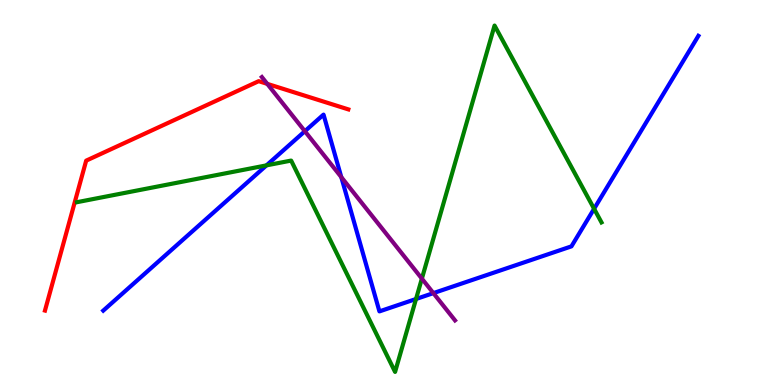[{'lines': ['blue', 'red'], 'intersections': []}, {'lines': ['green', 'red'], 'intersections': []}, {'lines': ['purple', 'red'], 'intersections': [{'x': 3.45, 'y': 7.82}]}, {'lines': ['blue', 'green'], 'intersections': [{'x': 3.44, 'y': 5.7}, {'x': 5.37, 'y': 2.23}, {'x': 7.67, 'y': 4.58}]}, {'lines': ['blue', 'purple'], 'intersections': [{'x': 3.93, 'y': 6.59}, {'x': 4.4, 'y': 5.4}, {'x': 5.59, 'y': 2.39}]}, {'lines': ['green', 'purple'], 'intersections': [{'x': 5.44, 'y': 2.76}]}]